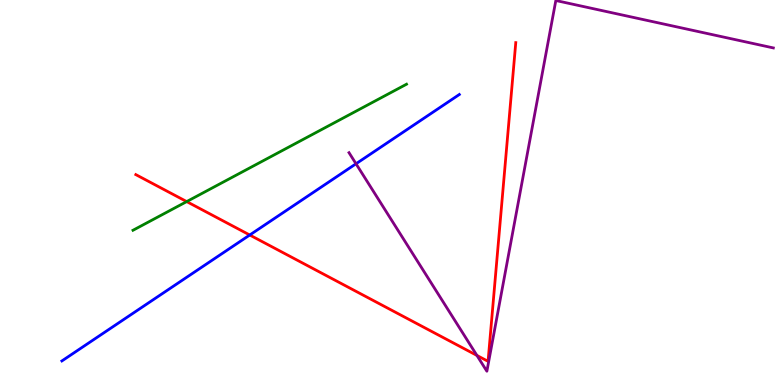[{'lines': ['blue', 'red'], 'intersections': [{'x': 3.22, 'y': 3.9}]}, {'lines': ['green', 'red'], 'intersections': [{'x': 2.41, 'y': 4.76}]}, {'lines': ['purple', 'red'], 'intersections': [{'x': 6.15, 'y': 0.768}]}, {'lines': ['blue', 'green'], 'intersections': []}, {'lines': ['blue', 'purple'], 'intersections': [{'x': 4.59, 'y': 5.75}]}, {'lines': ['green', 'purple'], 'intersections': []}]